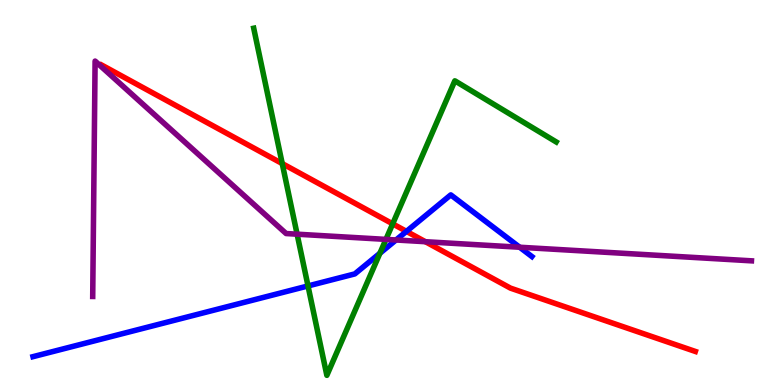[{'lines': ['blue', 'red'], 'intersections': [{'x': 5.24, 'y': 3.99}]}, {'lines': ['green', 'red'], 'intersections': [{'x': 3.64, 'y': 5.75}, {'x': 5.07, 'y': 4.19}]}, {'lines': ['purple', 'red'], 'intersections': [{'x': 5.49, 'y': 3.72}]}, {'lines': ['blue', 'green'], 'intersections': [{'x': 3.97, 'y': 2.57}, {'x': 4.9, 'y': 3.42}]}, {'lines': ['blue', 'purple'], 'intersections': [{'x': 5.11, 'y': 3.77}, {'x': 6.71, 'y': 3.58}]}, {'lines': ['green', 'purple'], 'intersections': [{'x': 3.83, 'y': 3.92}, {'x': 4.98, 'y': 3.78}]}]